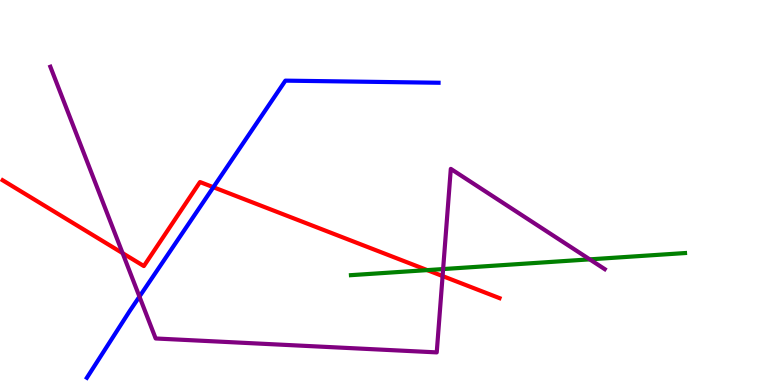[{'lines': ['blue', 'red'], 'intersections': [{'x': 2.75, 'y': 5.14}]}, {'lines': ['green', 'red'], 'intersections': [{'x': 5.51, 'y': 2.98}]}, {'lines': ['purple', 'red'], 'intersections': [{'x': 1.58, 'y': 3.42}, {'x': 5.71, 'y': 2.83}]}, {'lines': ['blue', 'green'], 'intersections': []}, {'lines': ['blue', 'purple'], 'intersections': [{'x': 1.8, 'y': 2.3}]}, {'lines': ['green', 'purple'], 'intersections': [{'x': 5.72, 'y': 3.01}, {'x': 7.61, 'y': 3.26}]}]